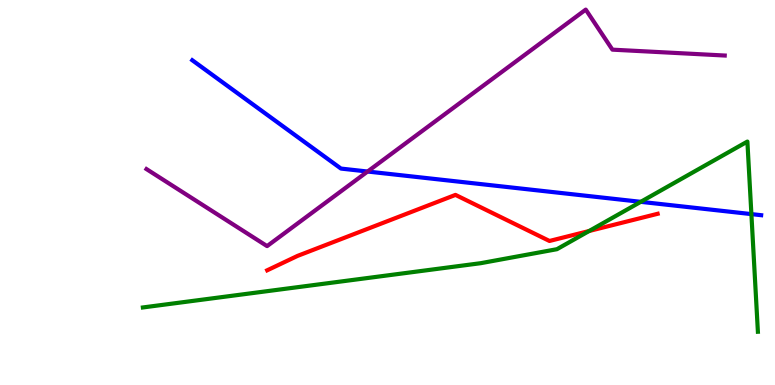[{'lines': ['blue', 'red'], 'intersections': []}, {'lines': ['green', 'red'], 'intersections': [{'x': 7.6, 'y': 4.0}]}, {'lines': ['purple', 'red'], 'intersections': []}, {'lines': ['blue', 'green'], 'intersections': [{'x': 8.27, 'y': 4.76}, {'x': 9.7, 'y': 4.44}]}, {'lines': ['blue', 'purple'], 'intersections': [{'x': 4.74, 'y': 5.54}]}, {'lines': ['green', 'purple'], 'intersections': []}]